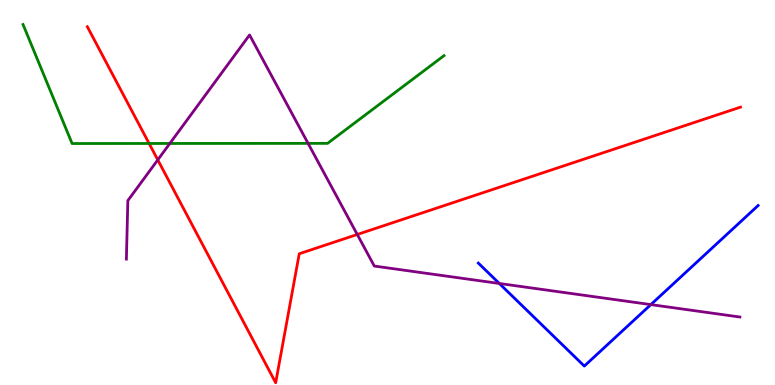[{'lines': ['blue', 'red'], 'intersections': []}, {'lines': ['green', 'red'], 'intersections': [{'x': 1.92, 'y': 6.27}]}, {'lines': ['purple', 'red'], 'intersections': [{'x': 2.04, 'y': 5.85}, {'x': 4.61, 'y': 3.91}]}, {'lines': ['blue', 'green'], 'intersections': []}, {'lines': ['blue', 'purple'], 'intersections': [{'x': 6.44, 'y': 2.64}, {'x': 8.4, 'y': 2.09}]}, {'lines': ['green', 'purple'], 'intersections': [{'x': 2.19, 'y': 6.27}, {'x': 3.98, 'y': 6.28}]}]